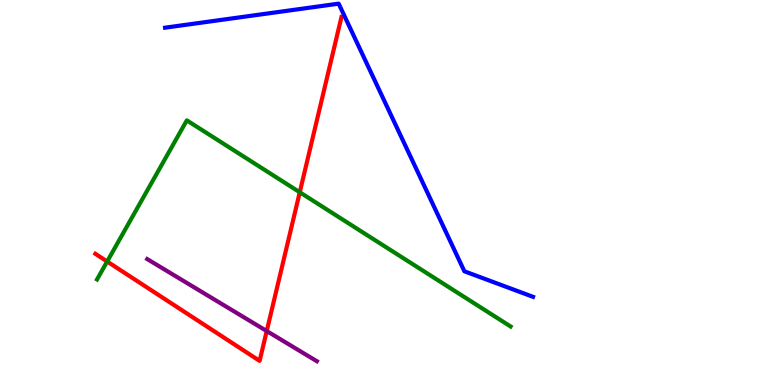[{'lines': ['blue', 'red'], 'intersections': []}, {'lines': ['green', 'red'], 'intersections': [{'x': 1.38, 'y': 3.21}, {'x': 3.87, 'y': 5.01}]}, {'lines': ['purple', 'red'], 'intersections': [{'x': 3.44, 'y': 1.4}]}, {'lines': ['blue', 'green'], 'intersections': []}, {'lines': ['blue', 'purple'], 'intersections': []}, {'lines': ['green', 'purple'], 'intersections': []}]